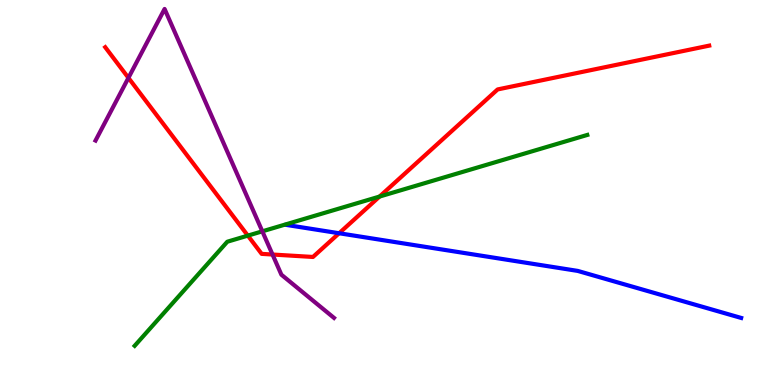[{'lines': ['blue', 'red'], 'intersections': [{'x': 4.38, 'y': 3.94}]}, {'lines': ['green', 'red'], 'intersections': [{'x': 3.2, 'y': 3.88}, {'x': 4.9, 'y': 4.89}]}, {'lines': ['purple', 'red'], 'intersections': [{'x': 1.66, 'y': 7.98}, {'x': 3.52, 'y': 3.39}]}, {'lines': ['blue', 'green'], 'intersections': []}, {'lines': ['blue', 'purple'], 'intersections': []}, {'lines': ['green', 'purple'], 'intersections': [{'x': 3.38, 'y': 3.99}]}]